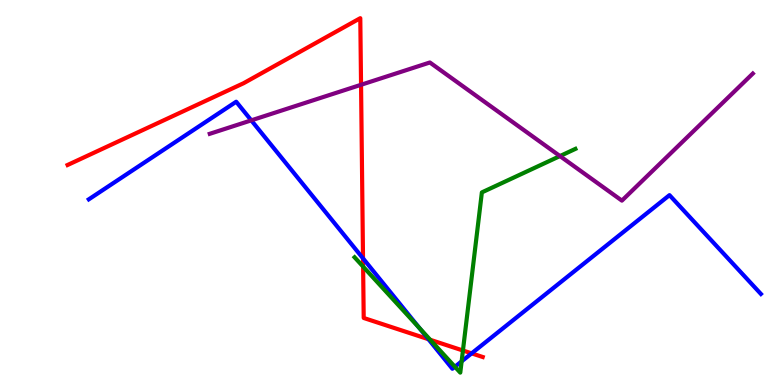[{'lines': ['blue', 'red'], 'intersections': [{'x': 4.68, 'y': 3.29}, {'x': 5.53, 'y': 1.19}, {'x': 6.09, 'y': 0.822}]}, {'lines': ['green', 'red'], 'intersections': [{'x': 4.69, 'y': 3.08}, {'x': 5.55, 'y': 1.17}, {'x': 5.97, 'y': 0.896}]}, {'lines': ['purple', 'red'], 'intersections': [{'x': 4.66, 'y': 7.8}]}, {'lines': ['blue', 'green'], 'intersections': [{'x': 5.41, 'y': 1.48}, {'x': 5.87, 'y': 0.474}, {'x': 5.96, 'y': 0.614}]}, {'lines': ['blue', 'purple'], 'intersections': [{'x': 3.24, 'y': 6.87}]}, {'lines': ['green', 'purple'], 'intersections': [{'x': 7.23, 'y': 5.95}]}]